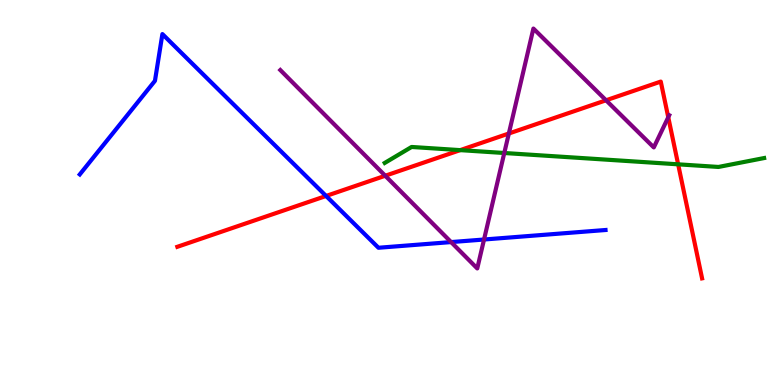[{'lines': ['blue', 'red'], 'intersections': [{'x': 4.21, 'y': 4.91}]}, {'lines': ['green', 'red'], 'intersections': [{'x': 5.94, 'y': 6.1}, {'x': 8.75, 'y': 5.73}]}, {'lines': ['purple', 'red'], 'intersections': [{'x': 4.97, 'y': 5.44}, {'x': 6.57, 'y': 6.53}, {'x': 7.82, 'y': 7.4}, {'x': 8.62, 'y': 6.95}]}, {'lines': ['blue', 'green'], 'intersections': []}, {'lines': ['blue', 'purple'], 'intersections': [{'x': 5.82, 'y': 3.71}, {'x': 6.25, 'y': 3.78}]}, {'lines': ['green', 'purple'], 'intersections': [{'x': 6.51, 'y': 6.03}]}]